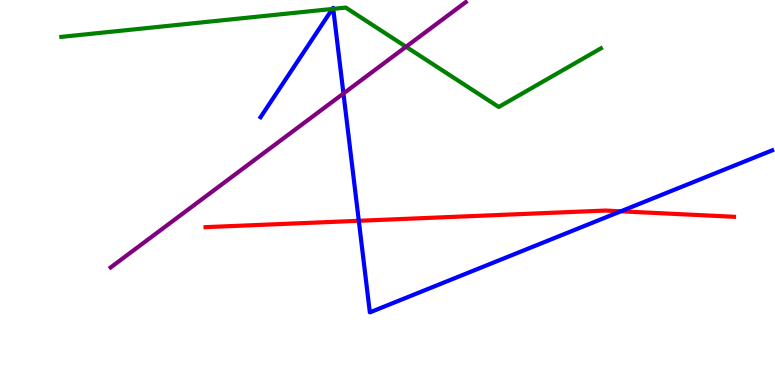[{'lines': ['blue', 'red'], 'intersections': [{'x': 4.63, 'y': 4.27}, {'x': 8.01, 'y': 4.51}]}, {'lines': ['green', 'red'], 'intersections': []}, {'lines': ['purple', 'red'], 'intersections': []}, {'lines': ['blue', 'green'], 'intersections': [{'x': 4.29, 'y': 9.77}, {'x': 4.3, 'y': 9.77}]}, {'lines': ['blue', 'purple'], 'intersections': [{'x': 4.43, 'y': 7.57}]}, {'lines': ['green', 'purple'], 'intersections': [{'x': 5.24, 'y': 8.79}]}]